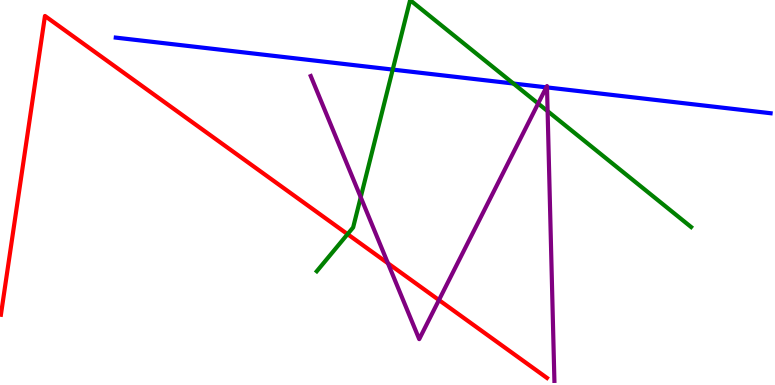[{'lines': ['blue', 'red'], 'intersections': []}, {'lines': ['green', 'red'], 'intersections': [{'x': 4.48, 'y': 3.92}]}, {'lines': ['purple', 'red'], 'intersections': [{'x': 5.01, 'y': 3.16}, {'x': 5.66, 'y': 2.21}]}, {'lines': ['blue', 'green'], 'intersections': [{'x': 5.07, 'y': 8.19}, {'x': 6.62, 'y': 7.83}]}, {'lines': ['blue', 'purple'], 'intersections': [{'x': 7.05, 'y': 7.73}, {'x': 7.06, 'y': 7.73}]}, {'lines': ['green', 'purple'], 'intersections': [{'x': 4.65, 'y': 4.88}, {'x': 6.94, 'y': 7.31}, {'x': 7.07, 'y': 7.11}]}]